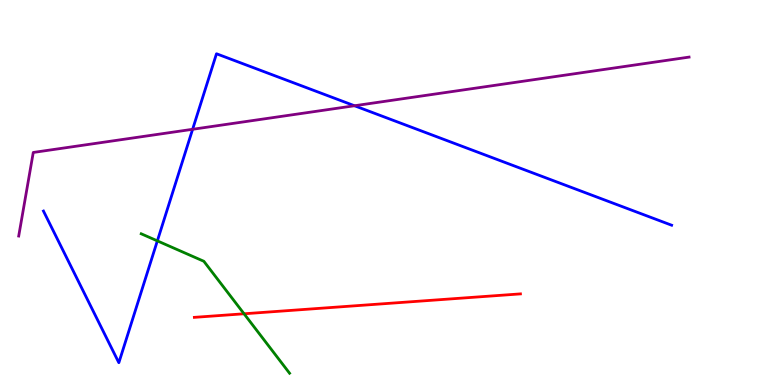[{'lines': ['blue', 'red'], 'intersections': []}, {'lines': ['green', 'red'], 'intersections': [{'x': 3.15, 'y': 1.85}]}, {'lines': ['purple', 'red'], 'intersections': []}, {'lines': ['blue', 'green'], 'intersections': [{'x': 2.03, 'y': 3.74}]}, {'lines': ['blue', 'purple'], 'intersections': [{'x': 2.49, 'y': 6.64}, {'x': 4.57, 'y': 7.25}]}, {'lines': ['green', 'purple'], 'intersections': []}]